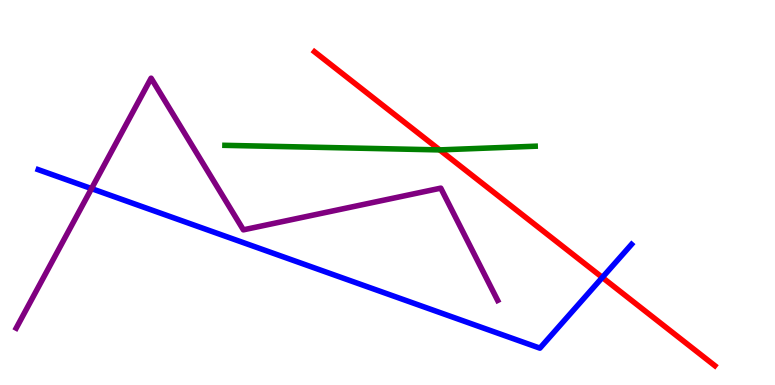[{'lines': ['blue', 'red'], 'intersections': [{'x': 7.77, 'y': 2.79}]}, {'lines': ['green', 'red'], 'intersections': [{'x': 5.67, 'y': 6.11}]}, {'lines': ['purple', 'red'], 'intersections': []}, {'lines': ['blue', 'green'], 'intersections': []}, {'lines': ['blue', 'purple'], 'intersections': [{'x': 1.18, 'y': 5.1}]}, {'lines': ['green', 'purple'], 'intersections': []}]